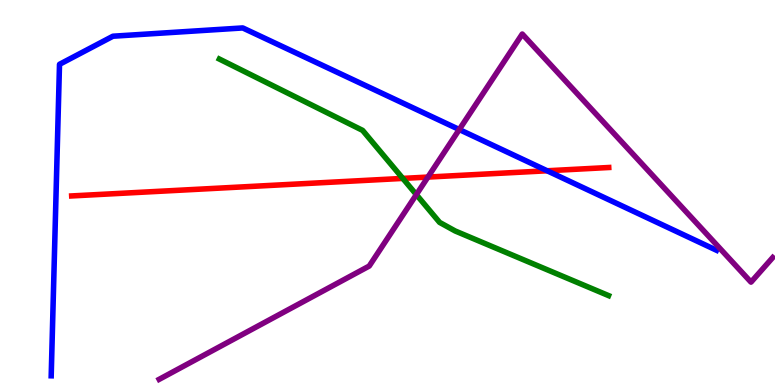[{'lines': ['blue', 'red'], 'intersections': [{'x': 7.06, 'y': 5.56}]}, {'lines': ['green', 'red'], 'intersections': [{'x': 5.2, 'y': 5.37}]}, {'lines': ['purple', 'red'], 'intersections': [{'x': 5.52, 'y': 5.4}]}, {'lines': ['blue', 'green'], 'intersections': []}, {'lines': ['blue', 'purple'], 'intersections': [{'x': 5.93, 'y': 6.64}]}, {'lines': ['green', 'purple'], 'intersections': [{'x': 5.37, 'y': 4.95}]}]